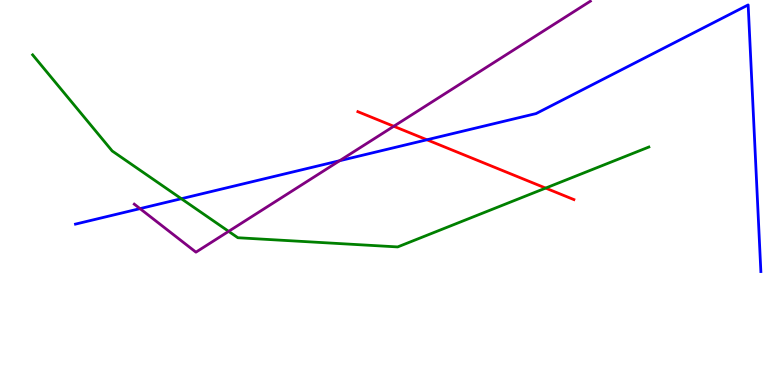[{'lines': ['blue', 'red'], 'intersections': [{'x': 5.51, 'y': 6.37}]}, {'lines': ['green', 'red'], 'intersections': [{'x': 7.04, 'y': 5.11}]}, {'lines': ['purple', 'red'], 'intersections': [{'x': 5.08, 'y': 6.72}]}, {'lines': ['blue', 'green'], 'intersections': [{'x': 2.34, 'y': 4.84}]}, {'lines': ['blue', 'purple'], 'intersections': [{'x': 1.81, 'y': 4.58}, {'x': 4.38, 'y': 5.83}]}, {'lines': ['green', 'purple'], 'intersections': [{'x': 2.95, 'y': 3.99}]}]